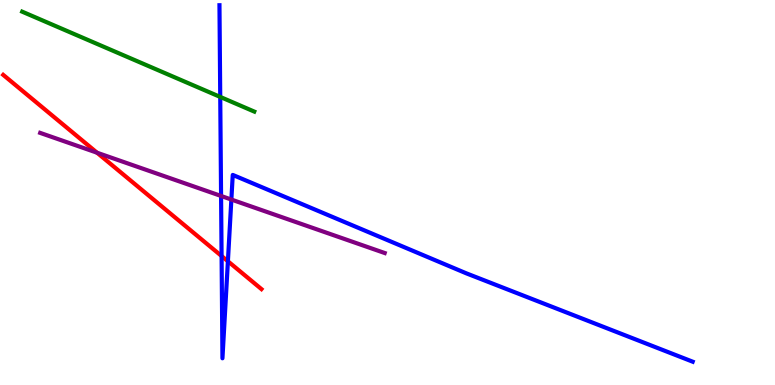[{'lines': ['blue', 'red'], 'intersections': [{'x': 2.86, 'y': 3.35}, {'x': 2.94, 'y': 3.21}]}, {'lines': ['green', 'red'], 'intersections': []}, {'lines': ['purple', 'red'], 'intersections': [{'x': 1.25, 'y': 6.03}]}, {'lines': ['blue', 'green'], 'intersections': [{'x': 2.84, 'y': 7.48}]}, {'lines': ['blue', 'purple'], 'intersections': [{'x': 2.85, 'y': 4.91}, {'x': 2.99, 'y': 4.82}]}, {'lines': ['green', 'purple'], 'intersections': []}]